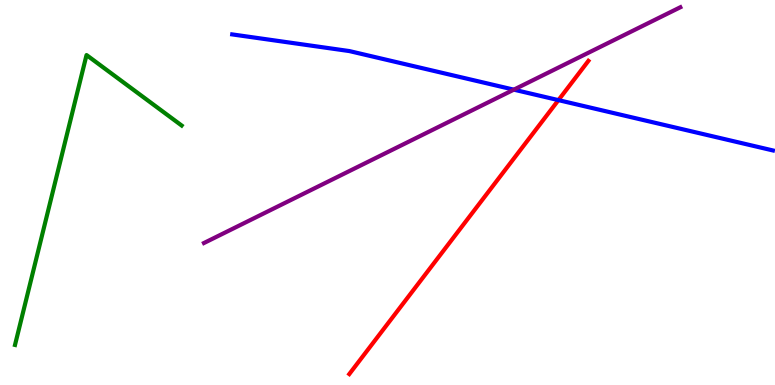[{'lines': ['blue', 'red'], 'intersections': [{'x': 7.21, 'y': 7.4}]}, {'lines': ['green', 'red'], 'intersections': []}, {'lines': ['purple', 'red'], 'intersections': []}, {'lines': ['blue', 'green'], 'intersections': []}, {'lines': ['blue', 'purple'], 'intersections': [{'x': 6.63, 'y': 7.67}]}, {'lines': ['green', 'purple'], 'intersections': []}]